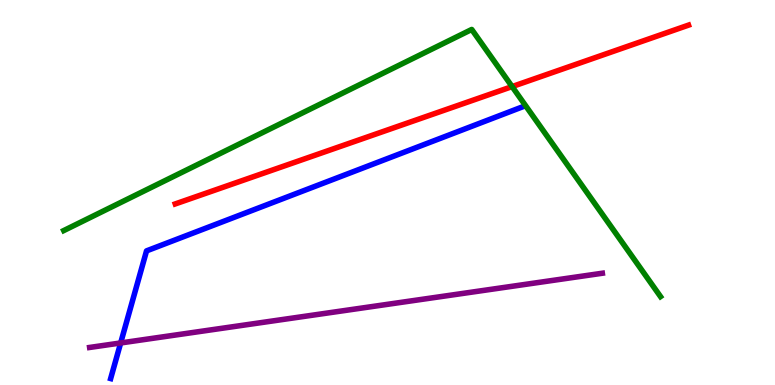[{'lines': ['blue', 'red'], 'intersections': []}, {'lines': ['green', 'red'], 'intersections': [{'x': 6.61, 'y': 7.75}]}, {'lines': ['purple', 'red'], 'intersections': []}, {'lines': ['blue', 'green'], 'intersections': []}, {'lines': ['blue', 'purple'], 'intersections': [{'x': 1.56, 'y': 1.09}]}, {'lines': ['green', 'purple'], 'intersections': []}]